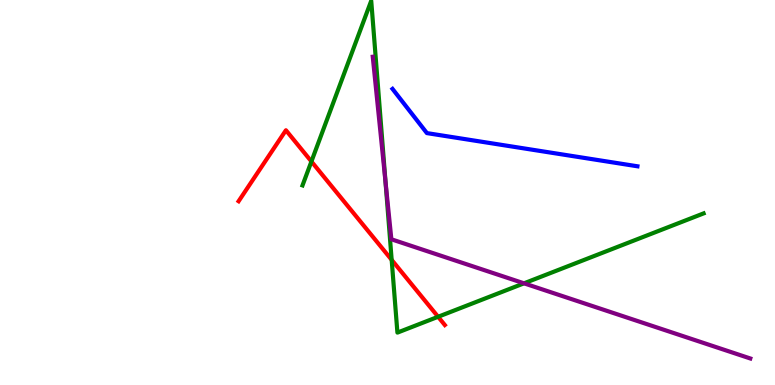[{'lines': ['blue', 'red'], 'intersections': []}, {'lines': ['green', 'red'], 'intersections': [{'x': 4.02, 'y': 5.81}, {'x': 5.05, 'y': 3.25}, {'x': 5.65, 'y': 1.77}]}, {'lines': ['purple', 'red'], 'intersections': []}, {'lines': ['blue', 'green'], 'intersections': []}, {'lines': ['blue', 'purple'], 'intersections': []}, {'lines': ['green', 'purple'], 'intersections': [{'x': 4.97, 'y': 5.27}, {'x': 6.76, 'y': 2.64}]}]